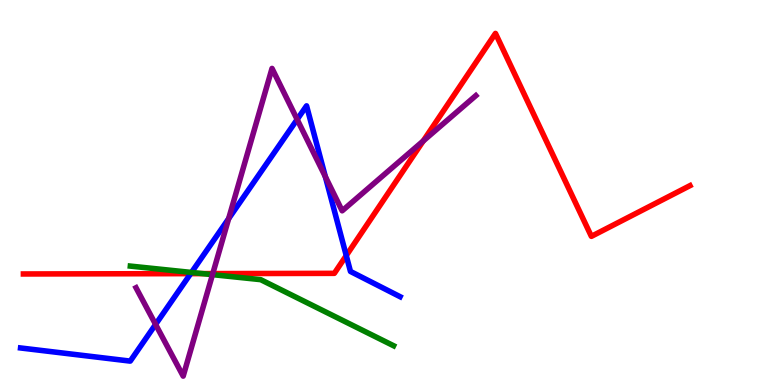[{'lines': ['blue', 'red'], 'intersections': [{'x': 2.46, 'y': 2.89}, {'x': 4.47, 'y': 3.36}]}, {'lines': ['green', 'red'], 'intersections': [{'x': 2.61, 'y': 2.89}]}, {'lines': ['purple', 'red'], 'intersections': [{'x': 2.75, 'y': 2.89}, {'x': 5.46, 'y': 6.34}]}, {'lines': ['blue', 'green'], 'intersections': [{'x': 2.47, 'y': 2.92}]}, {'lines': ['blue', 'purple'], 'intersections': [{'x': 2.01, 'y': 1.57}, {'x': 2.95, 'y': 4.32}, {'x': 3.83, 'y': 6.9}, {'x': 4.2, 'y': 5.41}]}, {'lines': ['green', 'purple'], 'intersections': [{'x': 2.74, 'y': 2.87}]}]